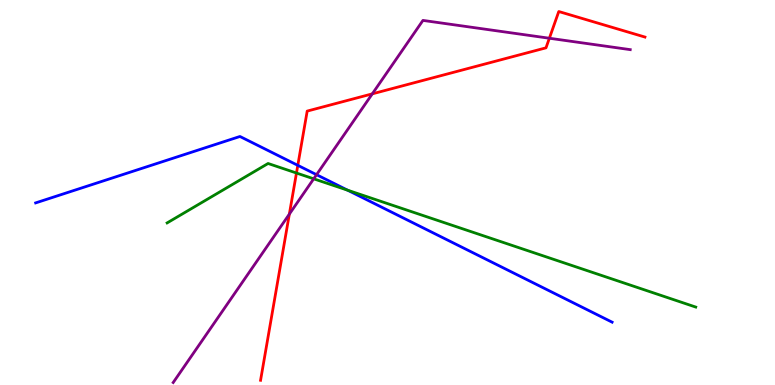[{'lines': ['blue', 'red'], 'intersections': [{'x': 3.84, 'y': 5.71}]}, {'lines': ['green', 'red'], 'intersections': [{'x': 3.83, 'y': 5.51}]}, {'lines': ['purple', 'red'], 'intersections': [{'x': 3.73, 'y': 4.44}, {'x': 4.8, 'y': 7.56}, {'x': 7.09, 'y': 9.01}]}, {'lines': ['blue', 'green'], 'intersections': [{'x': 4.49, 'y': 5.06}]}, {'lines': ['blue', 'purple'], 'intersections': [{'x': 4.08, 'y': 5.46}]}, {'lines': ['green', 'purple'], 'intersections': [{'x': 4.05, 'y': 5.36}]}]